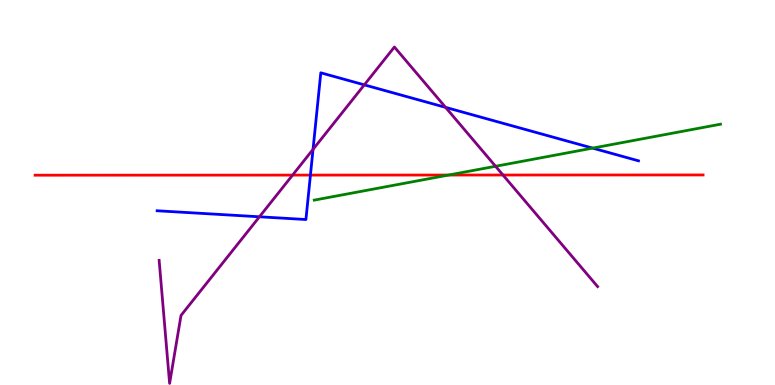[{'lines': ['blue', 'red'], 'intersections': [{'x': 4.01, 'y': 5.45}]}, {'lines': ['green', 'red'], 'intersections': [{'x': 5.79, 'y': 5.45}]}, {'lines': ['purple', 'red'], 'intersections': [{'x': 3.78, 'y': 5.45}, {'x': 6.49, 'y': 5.45}]}, {'lines': ['blue', 'green'], 'intersections': [{'x': 7.65, 'y': 6.15}]}, {'lines': ['blue', 'purple'], 'intersections': [{'x': 3.35, 'y': 4.37}, {'x': 4.04, 'y': 6.12}, {'x': 4.7, 'y': 7.8}, {'x': 5.75, 'y': 7.21}]}, {'lines': ['green', 'purple'], 'intersections': [{'x': 6.39, 'y': 5.68}]}]